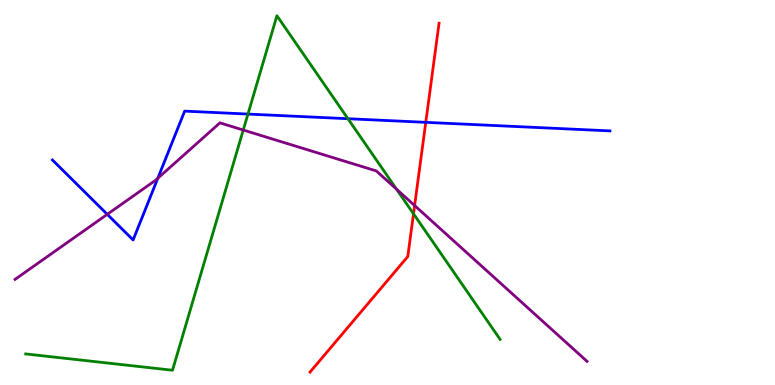[{'lines': ['blue', 'red'], 'intersections': [{'x': 5.49, 'y': 6.82}]}, {'lines': ['green', 'red'], 'intersections': [{'x': 5.34, 'y': 4.45}]}, {'lines': ['purple', 'red'], 'intersections': [{'x': 5.35, 'y': 4.66}]}, {'lines': ['blue', 'green'], 'intersections': [{'x': 3.2, 'y': 7.04}, {'x': 4.49, 'y': 6.92}]}, {'lines': ['blue', 'purple'], 'intersections': [{'x': 1.38, 'y': 4.43}, {'x': 2.04, 'y': 5.37}]}, {'lines': ['green', 'purple'], 'intersections': [{'x': 3.14, 'y': 6.62}, {'x': 5.12, 'y': 5.09}]}]